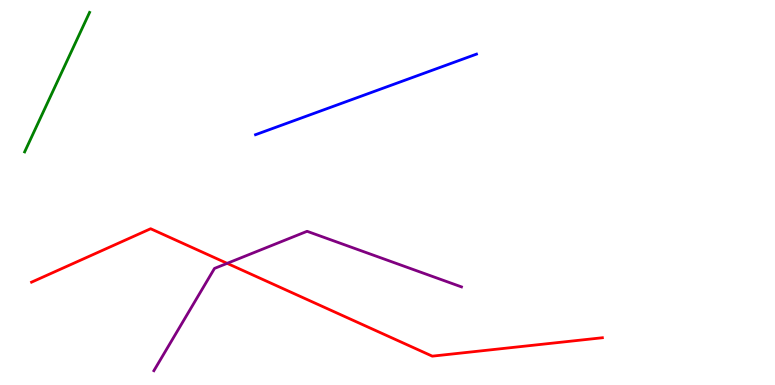[{'lines': ['blue', 'red'], 'intersections': []}, {'lines': ['green', 'red'], 'intersections': []}, {'lines': ['purple', 'red'], 'intersections': [{'x': 2.93, 'y': 3.16}]}, {'lines': ['blue', 'green'], 'intersections': []}, {'lines': ['blue', 'purple'], 'intersections': []}, {'lines': ['green', 'purple'], 'intersections': []}]